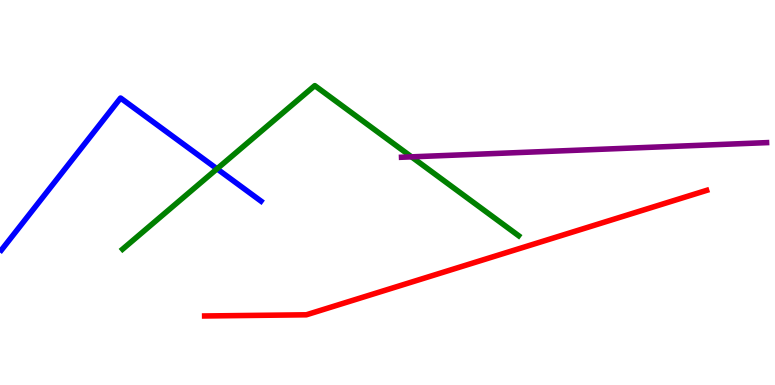[{'lines': ['blue', 'red'], 'intersections': []}, {'lines': ['green', 'red'], 'intersections': []}, {'lines': ['purple', 'red'], 'intersections': []}, {'lines': ['blue', 'green'], 'intersections': [{'x': 2.8, 'y': 5.61}]}, {'lines': ['blue', 'purple'], 'intersections': []}, {'lines': ['green', 'purple'], 'intersections': [{'x': 5.31, 'y': 5.93}]}]